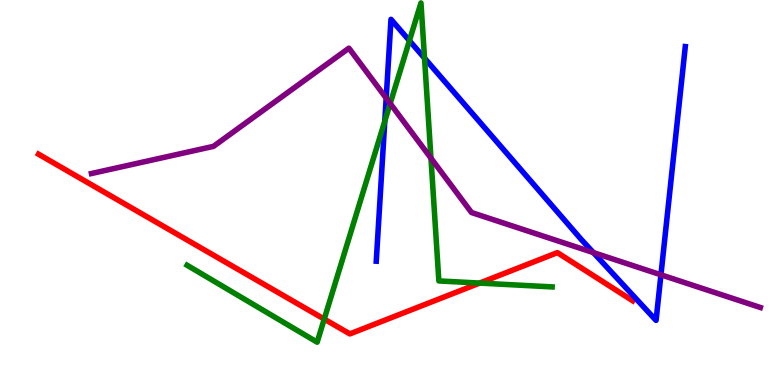[{'lines': ['blue', 'red'], 'intersections': []}, {'lines': ['green', 'red'], 'intersections': [{'x': 4.18, 'y': 1.71}, {'x': 6.19, 'y': 2.65}]}, {'lines': ['purple', 'red'], 'intersections': []}, {'lines': ['blue', 'green'], 'intersections': [{'x': 4.96, 'y': 6.85}, {'x': 5.28, 'y': 8.94}, {'x': 5.48, 'y': 8.49}]}, {'lines': ['blue', 'purple'], 'intersections': [{'x': 4.98, 'y': 7.45}, {'x': 7.66, 'y': 3.44}, {'x': 8.53, 'y': 2.86}]}, {'lines': ['green', 'purple'], 'intersections': [{'x': 5.03, 'y': 7.31}, {'x': 5.56, 'y': 5.89}]}]